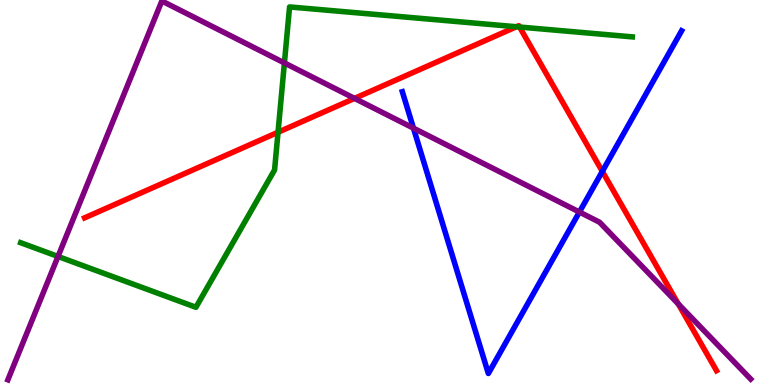[{'lines': ['blue', 'red'], 'intersections': [{'x': 7.77, 'y': 5.55}]}, {'lines': ['green', 'red'], 'intersections': [{'x': 3.59, 'y': 6.57}, {'x': 6.66, 'y': 9.31}, {'x': 6.7, 'y': 9.3}]}, {'lines': ['purple', 'red'], 'intersections': [{'x': 4.57, 'y': 7.44}, {'x': 8.75, 'y': 2.11}]}, {'lines': ['blue', 'green'], 'intersections': []}, {'lines': ['blue', 'purple'], 'intersections': [{'x': 5.34, 'y': 6.67}, {'x': 7.48, 'y': 4.49}]}, {'lines': ['green', 'purple'], 'intersections': [{'x': 0.748, 'y': 3.34}, {'x': 3.67, 'y': 8.37}]}]